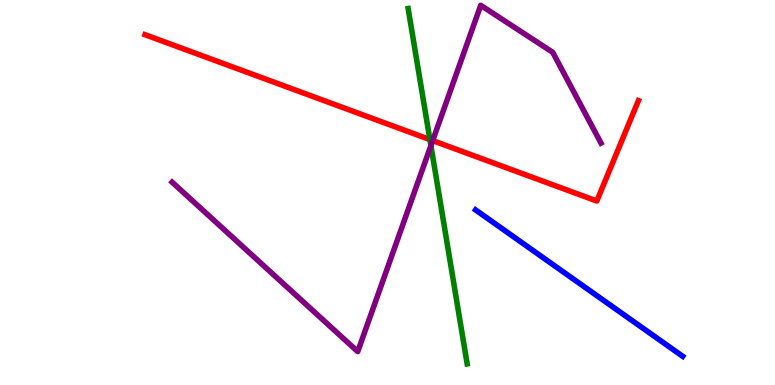[{'lines': ['blue', 'red'], 'intersections': []}, {'lines': ['green', 'red'], 'intersections': [{'x': 5.55, 'y': 6.37}]}, {'lines': ['purple', 'red'], 'intersections': [{'x': 5.58, 'y': 6.35}]}, {'lines': ['blue', 'green'], 'intersections': []}, {'lines': ['blue', 'purple'], 'intersections': []}, {'lines': ['green', 'purple'], 'intersections': [{'x': 5.56, 'y': 6.22}]}]